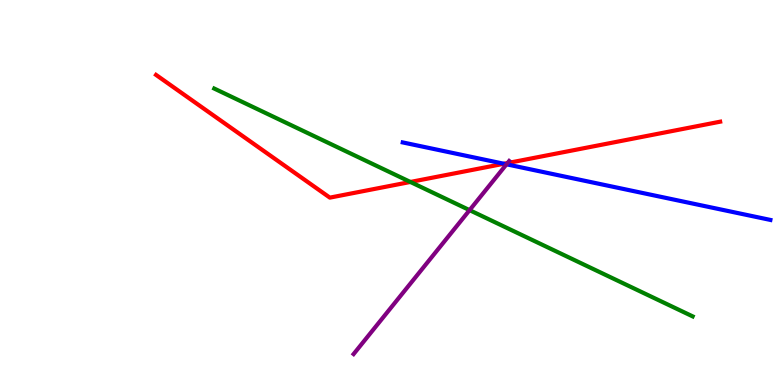[{'lines': ['blue', 'red'], 'intersections': [{'x': 6.5, 'y': 5.75}]}, {'lines': ['green', 'red'], 'intersections': [{'x': 5.3, 'y': 5.27}]}, {'lines': ['purple', 'red'], 'intersections': [{'x': 6.55, 'y': 5.76}]}, {'lines': ['blue', 'green'], 'intersections': []}, {'lines': ['blue', 'purple'], 'intersections': [{'x': 6.54, 'y': 5.73}]}, {'lines': ['green', 'purple'], 'intersections': [{'x': 6.06, 'y': 4.54}]}]